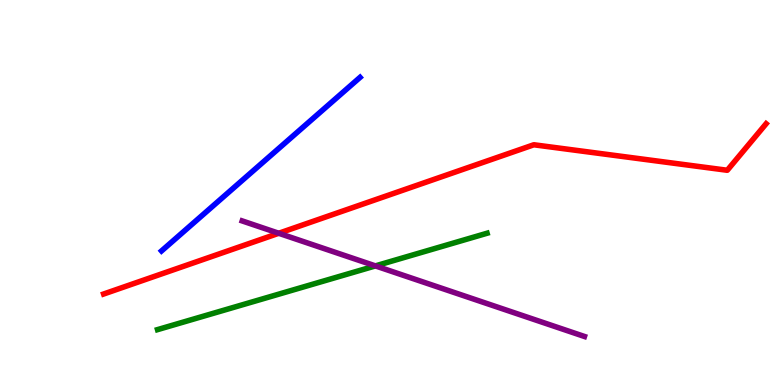[{'lines': ['blue', 'red'], 'intersections': []}, {'lines': ['green', 'red'], 'intersections': []}, {'lines': ['purple', 'red'], 'intersections': [{'x': 3.6, 'y': 3.94}]}, {'lines': ['blue', 'green'], 'intersections': []}, {'lines': ['blue', 'purple'], 'intersections': []}, {'lines': ['green', 'purple'], 'intersections': [{'x': 4.84, 'y': 3.09}]}]